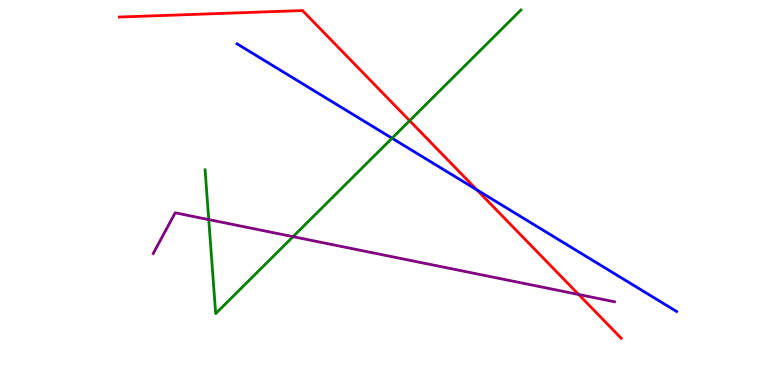[{'lines': ['blue', 'red'], 'intersections': [{'x': 6.15, 'y': 5.07}]}, {'lines': ['green', 'red'], 'intersections': [{'x': 5.29, 'y': 6.87}]}, {'lines': ['purple', 'red'], 'intersections': [{'x': 7.47, 'y': 2.35}]}, {'lines': ['blue', 'green'], 'intersections': [{'x': 5.06, 'y': 6.41}]}, {'lines': ['blue', 'purple'], 'intersections': []}, {'lines': ['green', 'purple'], 'intersections': [{'x': 2.69, 'y': 4.3}, {'x': 3.78, 'y': 3.85}]}]